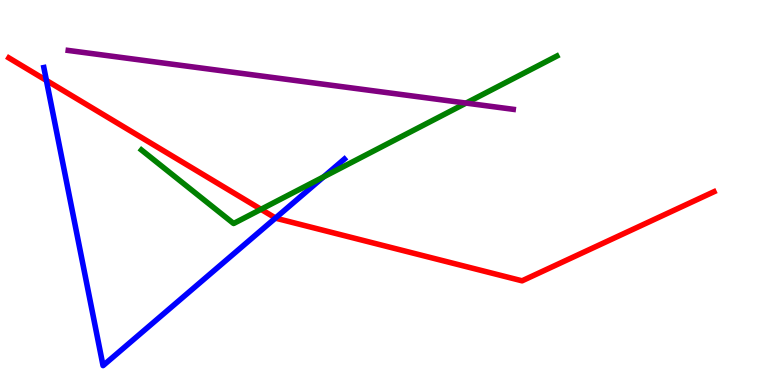[{'lines': ['blue', 'red'], 'intersections': [{'x': 0.599, 'y': 7.91}, {'x': 3.55, 'y': 4.34}]}, {'lines': ['green', 'red'], 'intersections': [{'x': 3.37, 'y': 4.56}]}, {'lines': ['purple', 'red'], 'intersections': []}, {'lines': ['blue', 'green'], 'intersections': [{'x': 4.17, 'y': 5.4}]}, {'lines': ['blue', 'purple'], 'intersections': []}, {'lines': ['green', 'purple'], 'intersections': [{'x': 6.01, 'y': 7.32}]}]